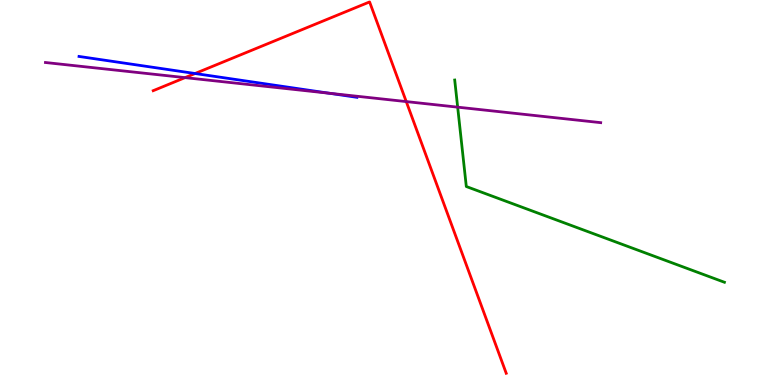[{'lines': ['blue', 'red'], 'intersections': [{'x': 2.52, 'y': 8.09}]}, {'lines': ['green', 'red'], 'intersections': []}, {'lines': ['purple', 'red'], 'intersections': [{'x': 2.39, 'y': 7.98}, {'x': 5.24, 'y': 7.36}]}, {'lines': ['blue', 'green'], 'intersections': []}, {'lines': ['blue', 'purple'], 'intersections': [{'x': 4.25, 'y': 7.58}]}, {'lines': ['green', 'purple'], 'intersections': [{'x': 5.91, 'y': 7.22}]}]